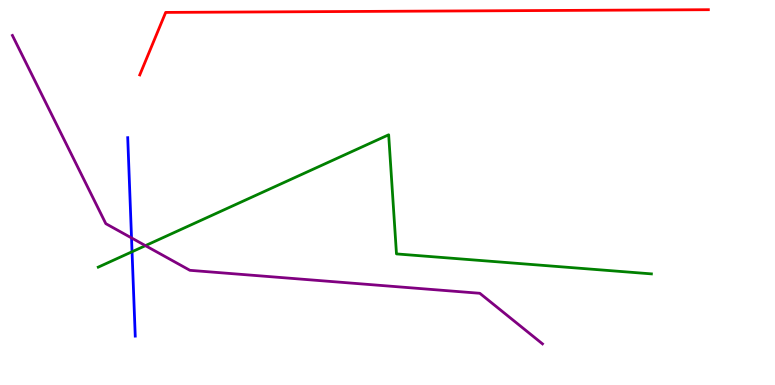[{'lines': ['blue', 'red'], 'intersections': []}, {'lines': ['green', 'red'], 'intersections': []}, {'lines': ['purple', 'red'], 'intersections': []}, {'lines': ['blue', 'green'], 'intersections': [{'x': 1.7, 'y': 3.46}]}, {'lines': ['blue', 'purple'], 'intersections': [{'x': 1.7, 'y': 3.82}]}, {'lines': ['green', 'purple'], 'intersections': [{'x': 1.88, 'y': 3.62}]}]